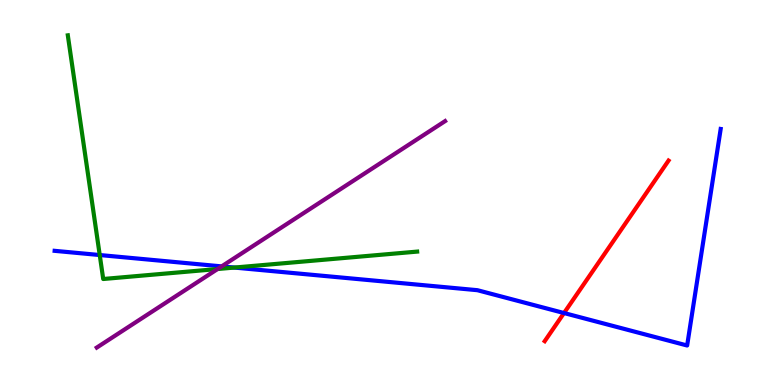[{'lines': ['blue', 'red'], 'intersections': [{'x': 7.28, 'y': 1.87}]}, {'lines': ['green', 'red'], 'intersections': []}, {'lines': ['purple', 'red'], 'intersections': []}, {'lines': ['blue', 'green'], 'intersections': [{'x': 1.29, 'y': 3.38}, {'x': 3.02, 'y': 3.05}]}, {'lines': ['blue', 'purple'], 'intersections': [{'x': 2.86, 'y': 3.08}]}, {'lines': ['green', 'purple'], 'intersections': [{'x': 2.81, 'y': 3.01}]}]